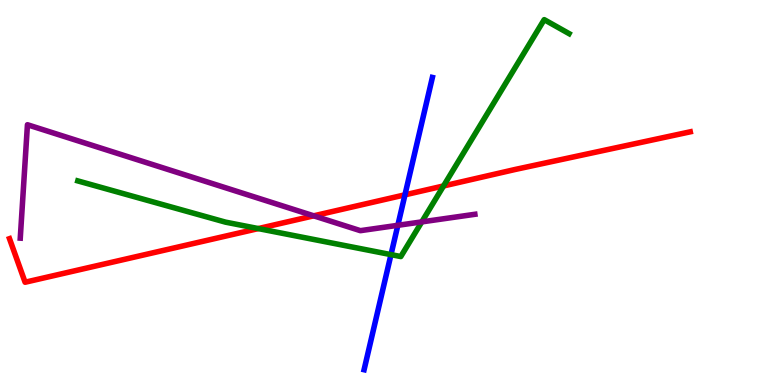[{'lines': ['blue', 'red'], 'intersections': [{'x': 5.23, 'y': 4.94}]}, {'lines': ['green', 'red'], 'intersections': [{'x': 3.33, 'y': 4.06}, {'x': 5.72, 'y': 5.17}]}, {'lines': ['purple', 'red'], 'intersections': [{'x': 4.05, 'y': 4.39}]}, {'lines': ['blue', 'green'], 'intersections': [{'x': 5.05, 'y': 3.39}]}, {'lines': ['blue', 'purple'], 'intersections': [{'x': 5.13, 'y': 4.15}]}, {'lines': ['green', 'purple'], 'intersections': [{'x': 5.44, 'y': 4.24}]}]